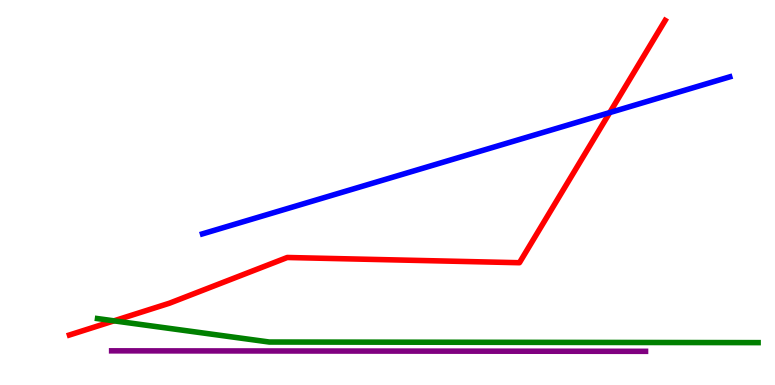[{'lines': ['blue', 'red'], 'intersections': [{'x': 7.87, 'y': 7.08}]}, {'lines': ['green', 'red'], 'intersections': [{'x': 1.47, 'y': 1.67}]}, {'lines': ['purple', 'red'], 'intersections': []}, {'lines': ['blue', 'green'], 'intersections': []}, {'lines': ['blue', 'purple'], 'intersections': []}, {'lines': ['green', 'purple'], 'intersections': []}]